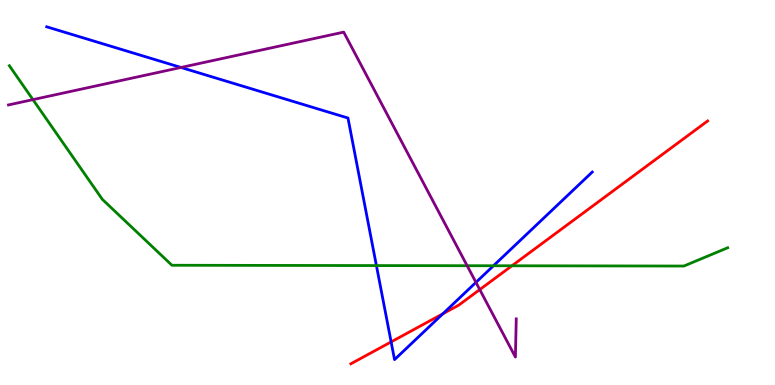[{'lines': ['blue', 'red'], 'intersections': [{'x': 5.05, 'y': 1.12}, {'x': 5.71, 'y': 1.85}]}, {'lines': ['green', 'red'], 'intersections': [{'x': 6.61, 'y': 3.1}]}, {'lines': ['purple', 'red'], 'intersections': [{'x': 6.19, 'y': 2.48}]}, {'lines': ['blue', 'green'], 'intersections': [{'x': 4.86, 'y': 3.1}, {'x': 6.37, 'y': 3.1}]}, {'lines': ['blue', 'purple'], 'intersections': [{'x': 2.34, 'y': 8.25}, {'x': 6.14, 'y': 2.67}]}, {'lines': ['green', 'purple'], 'intersections': [{'x': 0.425, 'y': 7.41}, {'x': 6.03, 'y': 3.1}]}]